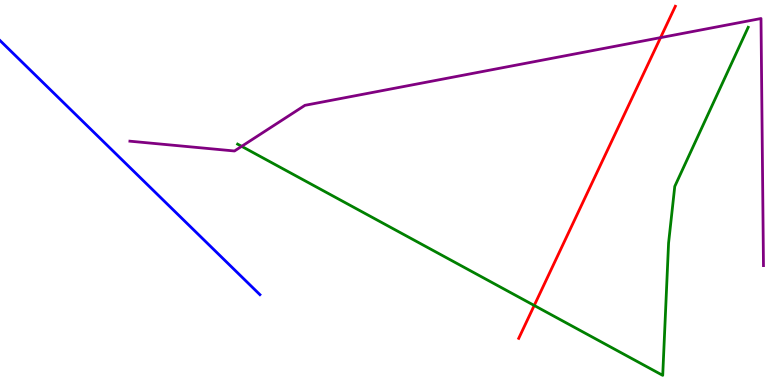[{'lines': ['blue', 'red'], 'intersections': []}, {'lines': ['green', 'red'], 'intersections': [{'x': 6.89, 'y': 2.07}]}, {'lines': ['purple', 'red'], 'intersections': [{'x': 8.52, 'y': 9.02}]}, {'lines': ['blue', 'green'], 'intersections': []}, {'lines': ['blue', 'purple'], 'intersections': []}, {'lines': ['green', 'purple'], 'intersections': [{'x': 3.12, 'y': 6.2}]}]